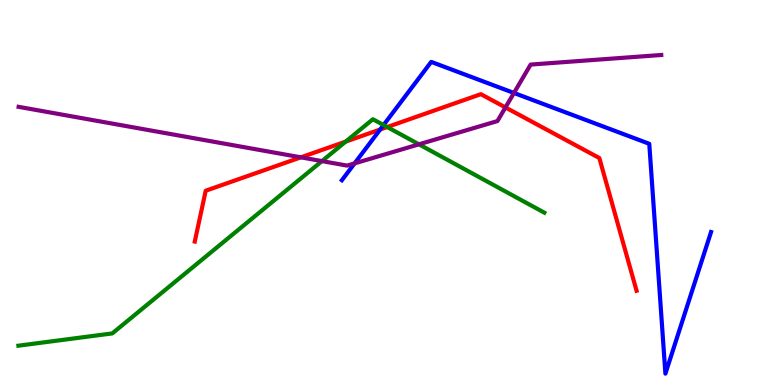[{'lines': ['blue', 'red'], 'intersections': [{'x': 4.91, 'y': 6.64}]}, {'lines': ['green', 'red'], 'intersections': [{'x': 4.46, 'y': 6.32}, {'x': 5.0, 'y': 6.7}]}, {'lines': ['purple', 'red'], 'intersections': [{'x': 3.88, 'y': 5.91}, {'x': 6.52, 'y': 7.21}]}, {'lines': ['blue', 'green'], 'intersections': [{'x': 4.95, 'y': 6.75}]}, {'lines': ['blue', 'purple'], 'intersections': [{'x': 4.58, 'y': 5.76}, {'x': 6.63, 'y': 7.59}]}, {'lines': ['green', 'purple'], 'intersections': [{'x': 4.15, 'y': 5.82}, {'x': 5.41, 'y': 6.25}]}]